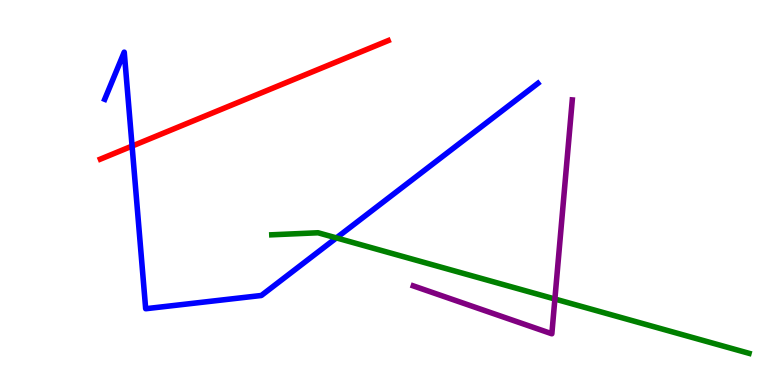[{'lines': ['blue', 'red'], 'intersections': [{'x': 1.7, 'y': 6.21}]}, {'lines': ['green', 'red'], 'intersections': []}, {'lines': ['purple', 'red'], 'intersections': []}, {'lines': ['blue', 'green'], 'intersections': [{'x': 4.34, 'y': 3.82}]}, {'lines': ['blue', 'purple'], 'intersections': []}, {'lines': ['green', 'purple'], 'intersections': [{'x': 7.16, 'y': 2.23}]}]